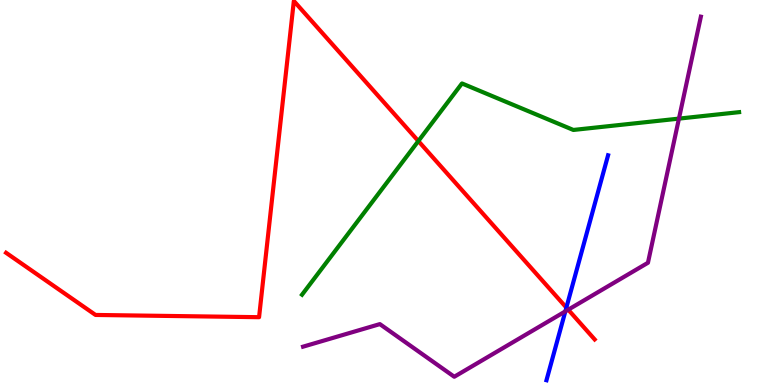[{'lines': ['blue', 'red'], 'intersections': [{'x': 7.31, 'y': 2.01}]}, {'lines': ['green', 'red'], 'intersections': [{'x': 5.4, 'y': 6.34}]}, {'lines': ['purple', 'red'], 'intersections': [{'x': 7.33, 'y': 1.96}]}, {'lines': ['blue', 'green'], 'intersections': []}, {'lines': ['blue', 'purple'], 'intersections': [{'x': 7.29, 'y': 1.91}]}, {'lines': ['green', 'purple'], 'intersections': [{'x': 8.76, 'y': 6.92}]}]